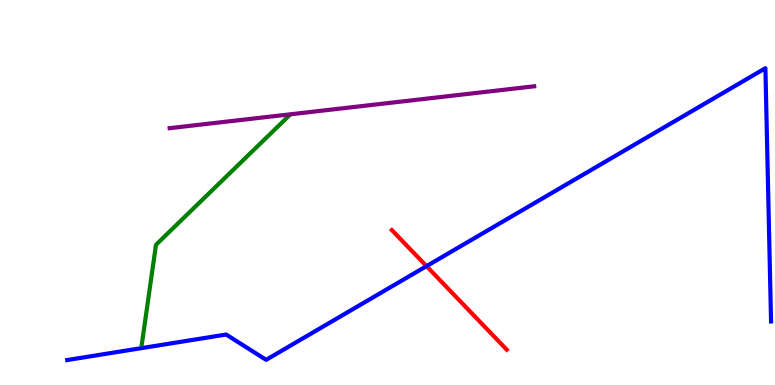[{'lines': ['blue', 'red'], 'intersections': [{'x': 5.5, 'y': 3.09}]}, {'lines': ['green', 'red'], 'intersections': []}, {'lines': ['purple', 'red'], 'intersections': []}, {'lines': ['blue', 'green'], 'intersections': []}, {'lines': ['blue', 'purple'], 'intersections': []}, {'lines': ['green', 'purple'], 'intersections': []}]